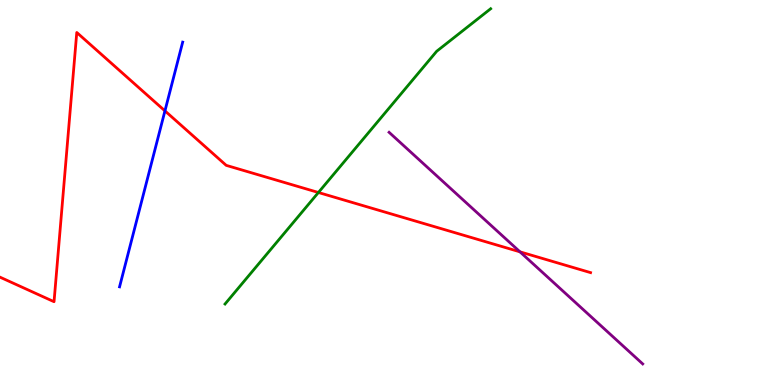[{'lines': ['blue', 'red'], 'intersections': [{'x': 2.13, 'y': 7.12}]}, {'lines': ['green', 'red'], 'intersections': [{'x': 4.11, 'y': 5.0}]}, {'lines': ['purple', 'red'], 'intersections': [{'x': 6.71, 'y': 3.46}]}, {'lines': ['blue', 'green'], 'intersections': []}, {'lines': ['blue', 'purple'], 'intersections': []}, {'lines': ['green', 'purple'], 'intersections': []}]